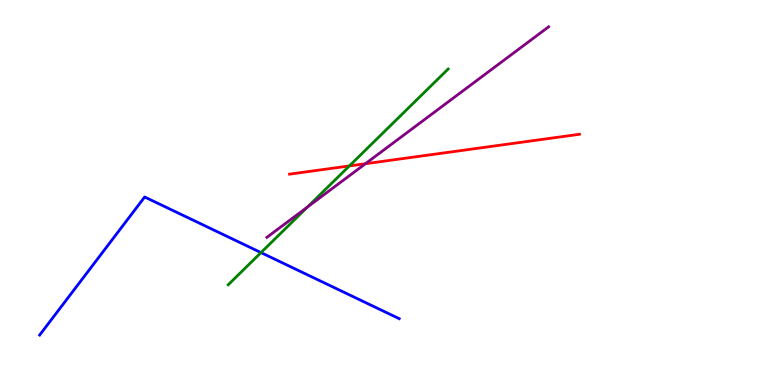[{'lines': ['blue', 'red'], 'intersections': []}, {'lines': ['green', 'red'], 'intersections': [{'x': 4.51, 'y': 5.69}]}, {'lines': ['purple', 'red'], 'intersections': [{'x': 4.72, 'y': 5.75}]}, {'lines': ['blue', 'green'], 'intersections': [{'x': 3.37, 'y': 3.44}]}, {'lines': ['blue', 'purple'], 'intersections': []}, {'lines': ['green', 'purple'], 'intersections': [{'x': 3.97, 'y': 4.62}]}]